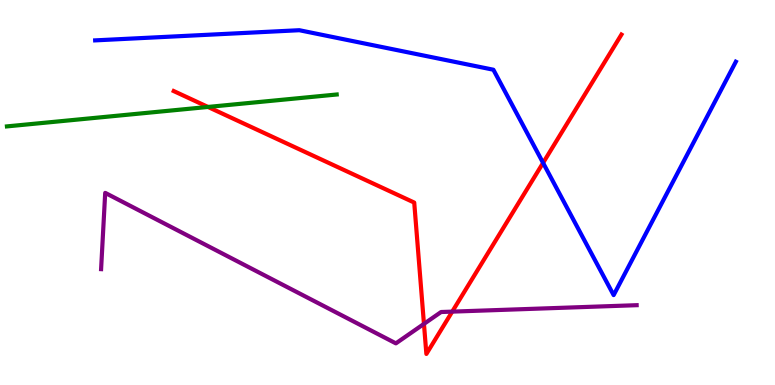[{'lines': ['blue', 'red'], 'intersections': [{'x': 7.01, 'y': 5.77}]}, {'lines': ['green', 'red'], 'intersections': [{'x': 2.68, 'y': 7.22}]}, {'lines': ['purple', 'red'], 'intersections': [{'x': 5.47, 'y': 1.59}, {'x': 5.84, 'y': 1.91}]}, {'lines': ['blue', 'green'], 'intersections': []}, {'lines': ['blue', 'purple'], 'intersections': []}, {'lines': ['green', 'purple'], 'intersections': []}]